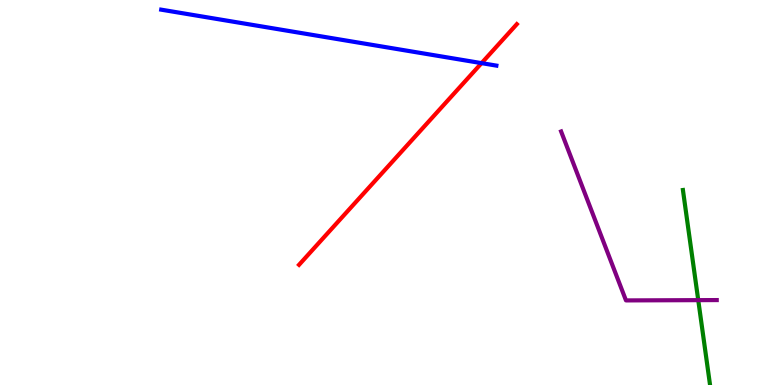[{'lines': ['blue', 'red'], 'intersections': [{'x': 6.21, 'y': 8.36}]}, {'lines': ['green', 'red'], 'intersections': []}, {'lines': ['purple', 'red'], 'intersections': []}, {'lines': ['blue', 'green'], 'intersections': []}, {'lines': ['blue', 'purple'], 'intersections': []}, {'lines': ['green', 'purple'], 'intersections': [{'x': 9.01, 'y': 2.2}]}]